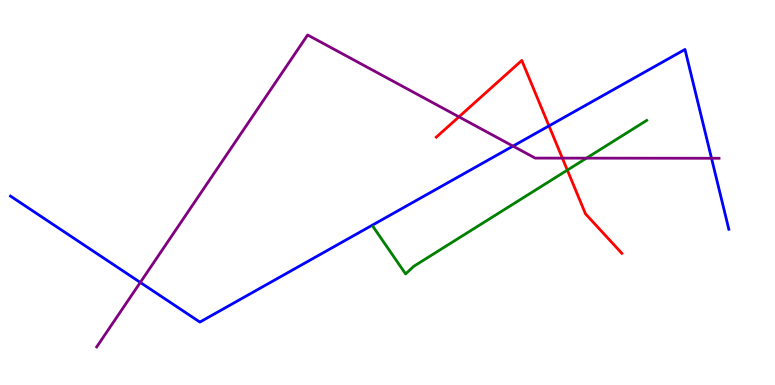[{'lines': ['blue', 'red'], 'intersections': [{'x': 7.08, 'y': 6.73}]}, {'lines': ['green', 'red'], 'intersections': [{'x': 7.32, 'y': 5.58}]}, {'lines': ['purple', 'red'], 'intersections': [{'x': 5.92, 'y': 6.97}, {'x': 7.26, 'y': 5.89}]}, {'lines': ['blue', 'green'], 'intersections': []}, {'lines': ['blue', 'purple'], 'intersections': [{'x': 1.81, 'y': 2.66}, {'x': 6.62, 'y': 6.21}, {'x': 9.18, 'y': 5.89}]}, {'lines': ['green', 'purple'], 'intersections': [{'x': 7.57, 'y': 5.89}]}]